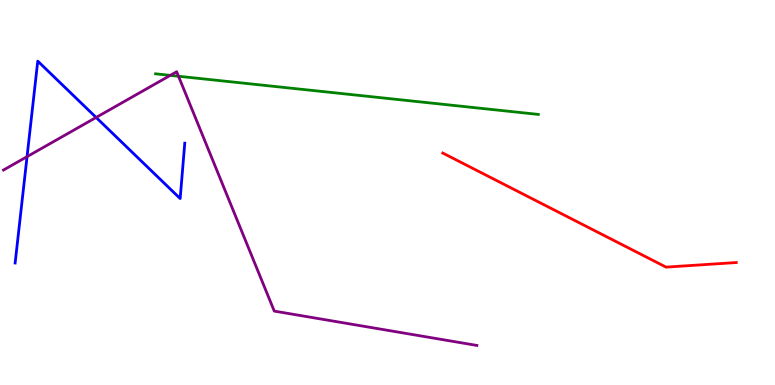[{'lines': ['blue', 'red'], 'intersections': []}, {'lines': ['green', 'red'], 'intersections': []}, {'lines': ['purple', 'red'], 'intersections': []}, {'lines': ['blue', 'green'], 'intersections': []}, {'lines': ['blue', 'purple'], 'intersections': [{'x': 0.349, 'y': 5.93}, {'x': 1.24, 'y': 6.95}]}, {'lines': ['green', 'purple'], 'intersections': [{'x': 2.2, 'y': 8.04}, {'x': 2.3, 'y': 8.02}]}]